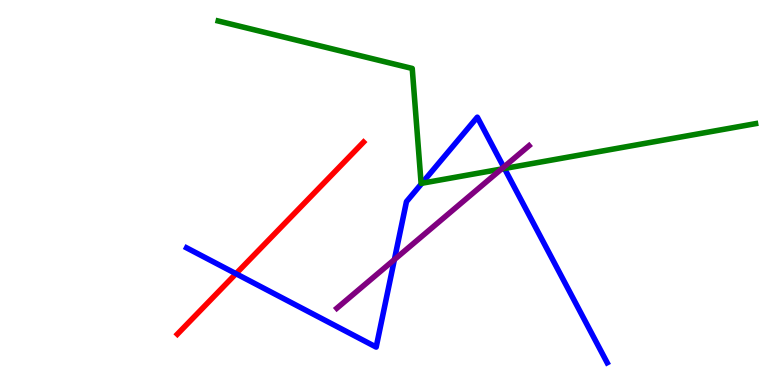[{'lines': ['blue', 'red'], 'intersections': [{'x': 3.05, 'y': 2.89}]}, {'lines': ['green', 'red'], 'intersections': []}, {'lines': ['purple', 'red'], 'intersections': []}, {'lines': ['blue', 'green'], 'intersections': [{'x': 5.44, 'y': 5.24}, {'x': 6.51, 'y': 5.62}]}, {'lines': ['blue', 'purple'], 'intersections': [{'x': 5.09, 'y': 3.26}, {'x': 6.5, 'y': 5.66}]}, {'lines': ['green', 'purple'], 'intersections': [{'x': 6.47, 'y': 5.61}]}]